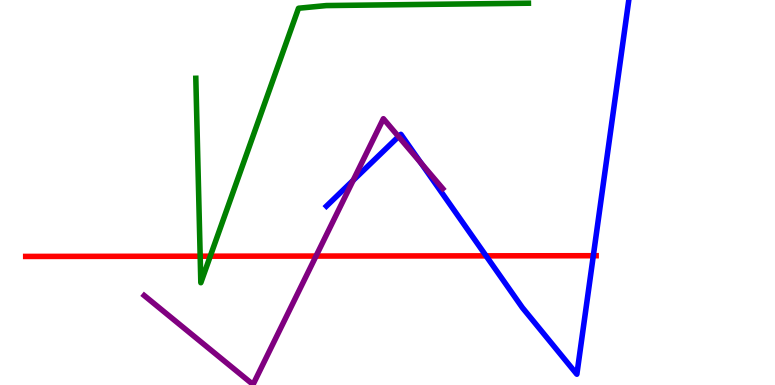[{'lines': ['blue', 'red'], 'intersections': [{'x': 6.27, 'y': 3.35}, {'x': 7.66, 'y': 3.36}]}, {'lines': ['green', 'red'], 'intersections': [{'x': 2.58, 'y': 3.35}, {'x': 2.71, 'y': 3.35}]}, {'lines': ['purple', 'red'], 'intersections': [{'x': 4.08, 'y': 3.35}]}, {'lines': ['blue', 'green'], 'intersections': []}, {'lines': ['blue', 'purple'], 'intersections': [{'x': 4.56, 'y': 5.31}, {'x': 5.14, 'y': 6.45}, {'x': 5.43, 'y': 5.77}]}, {'lines': ['green', 'purple'], 'intersections': []}]